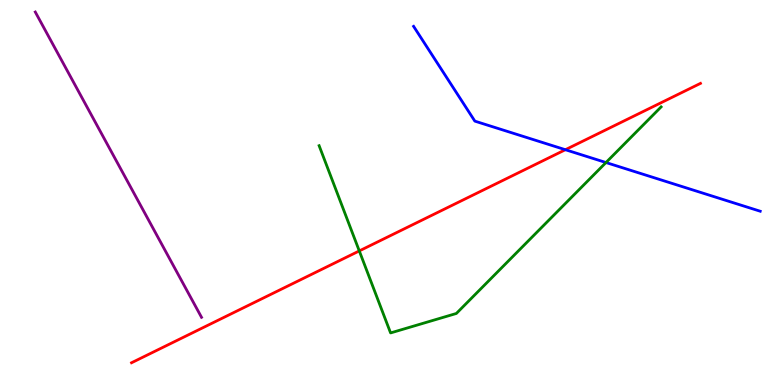[{'lines': ['blue', 'red'], 'intersections': [{'x': 7.3, 'y': 6.11}]}, {'lines': ['green', 'red'], 'intersections': [{'x': 4.64, 'y': 3.48}]}, {'lines': ['purple', 'red'], 'intersections': []}, {'lines': ['blue', 'green'], 'intersections': [{'x': 7.82, 'y': 5.78}]}, {'lines': ['blue', 'purple'], 'intersections': []}, {'lines': ['green', 'purple'], 'intersections': []}]